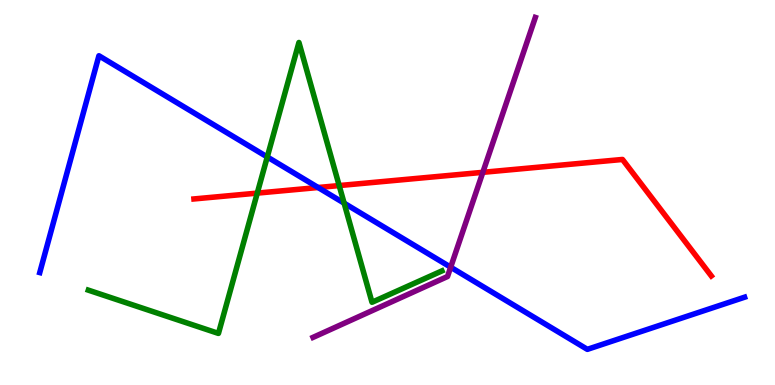[{'lines': ['blue', 'red'], 'intersections': [{'x': 4.1, 'y': 5.13}]}, {'lines': ['green', 'red'], 'intersections': [{'x': 3.32, 'y': 4.98}, {'x': 4.38, 'y': 5.18}]}, {'lines': ['purple', 'red'], 'intersections': [{'x': 6.23, 'y': 5.52}]}, {'lines': ['blue', 'green'], 'intersections': [{'x': 3.45, 'y': 5.92}, {'x': 4.44, 'y': 4.72}]}, {'lines': ['blue', 'purple'], 'intersections': [{'x': 5.82, 'y': 3.06}]}, {'lines': ['green', 'purple'], 'intersections': []}]